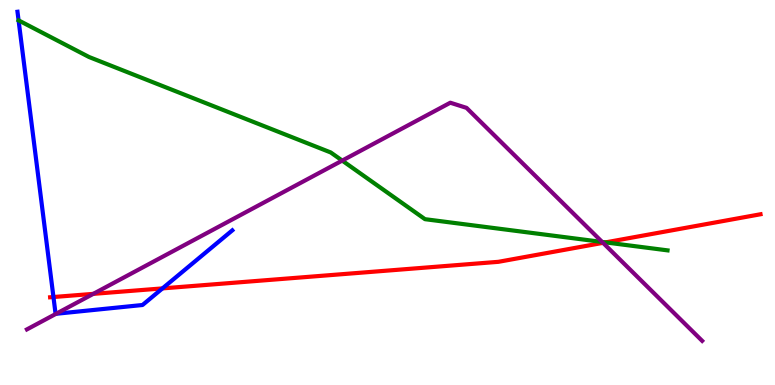[{'lines': ['blue', 'red'], 'intersections': [{'x': 0.69, 'y': 2.29}, {'x': 2.1, 'y': 2.51}]}, {'lines': ['green', 'red'], 'intersections': [{'x': 7.81, 'y': 3.7}]}, {'lines': ['purple', 'red'], 'intersections': [{'x': 1.2, 'y': 2.37}, {'x': 7.78, 'y': 3.69}]}, {'lines': ['blue', 'green'], 'intersections': []}, {'lines': ['blue', 'purple'], 'intersections': [{'x': 0.724, 'y': 1.85}]}, {'lines': ['green', 'purple'], 'intersections': [{'x': 4.42, 'y': 5.83}, {'x': 7.77, 'y': 3.72}]}]